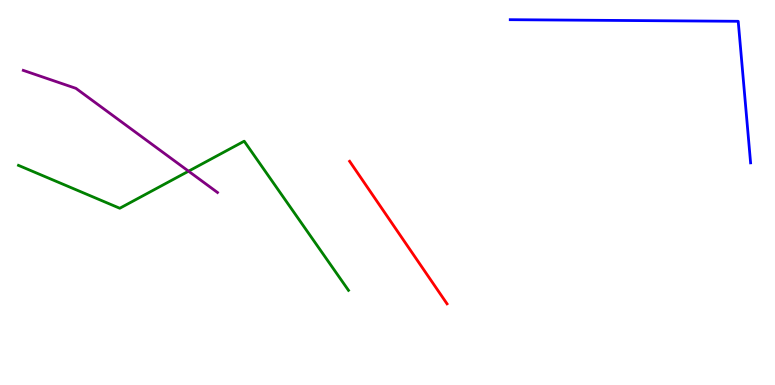[{'lines': ['blue', 'red'], 'intersections': []}, {'lines': ['green', 'red'], 'intersections': []}, {'lines': ['purple', 'red'], 'intersections': []}, {'lines': ['blue', 'green'], 'intersections': []}, {'lines': ['blue', 'purple'], 'intersections': []}, {'lines': ['green', 'purple'], 'intersections': [{'x': 2.43, 'y': 5.55}]}]